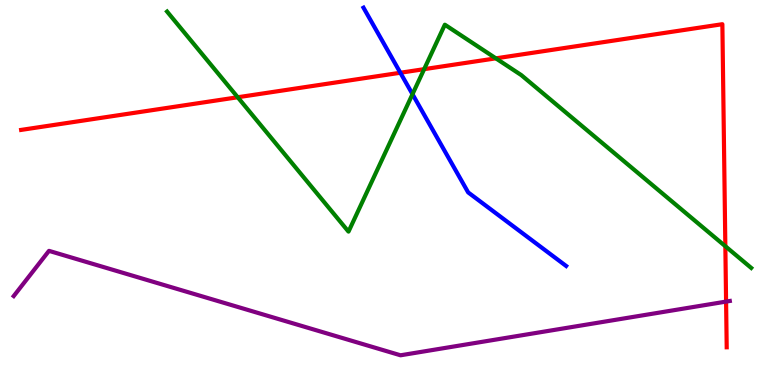[{'lines': ['blue', 'red'], 'intersections': [{'x': 5.17, 'y': 8.11}]}, {'lines': ['green', 'red'], 'intersections': [{'x': 3.07, 'y': 7.47}, {'x': 5.47, 'y': 8.2}, {'x': 6.4, 'y': 8.48}, {'x': 9.36, 'y': 3.6}]}, {'lines': ['purple', 'red'], 'intersections': [{'x': 9.37, 'y': 2.17}]}, {'lines': ['blue', 'green'], 'intersections': [{'x': 5.32, 'y': 7.55}]}, {'lines': ['blue', 'purple'], 'intersections': []}, {'lines': ['green', 'purple'], 'intersections': []}]